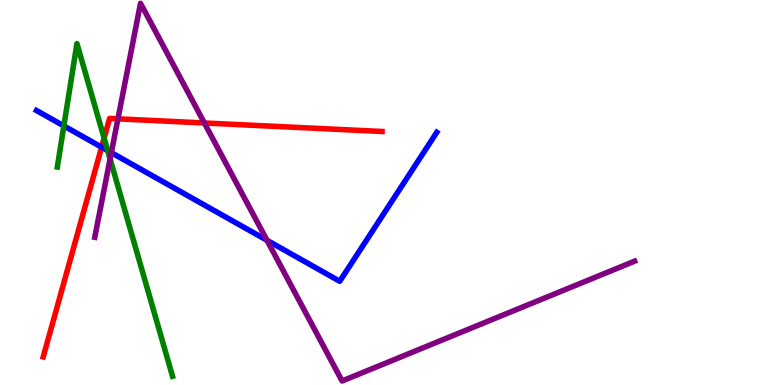[{'lines': ['blue', 'red'], 'intersections': [{'x': 1.31, 'y': 6.18}]}, {'lines': ['green', 'red'], 'intersections': [{'x': 1.34, 'y': 6.41}]}, {'lines': ['purple', 'red'], 'intersections': [{'x': 1.52, 'y': 6.91}, {'x': 2.64, 'y': 6.81}]}, {'lines': ['blue', 'green'], 'intersections': [{'x': 0.824, 'y': 6.73}, {'x': 1.39, 'y': 6.09}]}, {'lines': ['blue', 'purple'], 'intersections': [{'x': 1.44, 'y': 6.04}, {'x': 3.45, 'y': 3.76}]}, {'lines': ['green', 'purple'], 'intersections': [{'x': 1.42, 'y': 5.87}]}]